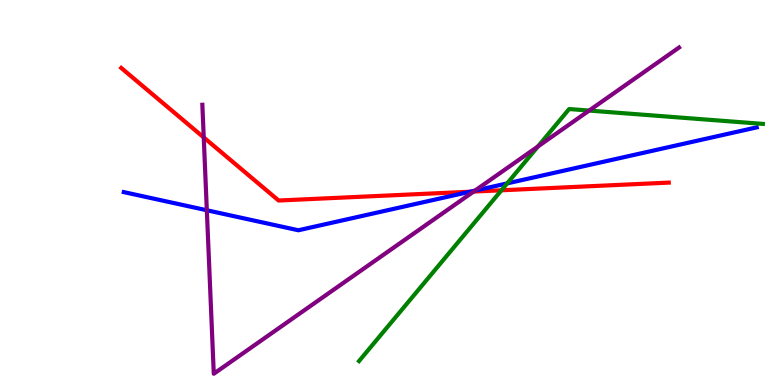[{'lines': ['blue', 'red'], 'intersections': [{'x': 6.06, 'y': 5.02}]}, {'lines': ['green', 'red'], 'intersections': [{'x': 6.47, 'y': 5.06}]}, {'lines': ['purple', 'red'], 'intersections': [{'x': 2.63, 'y': 6.43}, {'x': 6.11, 'y': 5.02}]}, {'lines': ['blue', 'green'], 'intersections': [{'x': 6.54, 'y': 5.24}]}, {'lines': ['blue', 'purple'], 'intersections': [{'x': 2.67, 'y': 4.54}, {'x': 6.13, 'y': 5.05}]}, {'lines': ['green', 'purple'], 'intersections': [{'x': 6.94, 'y': 6.2}, {'x': 7.6, 'y': 7.13}]}]